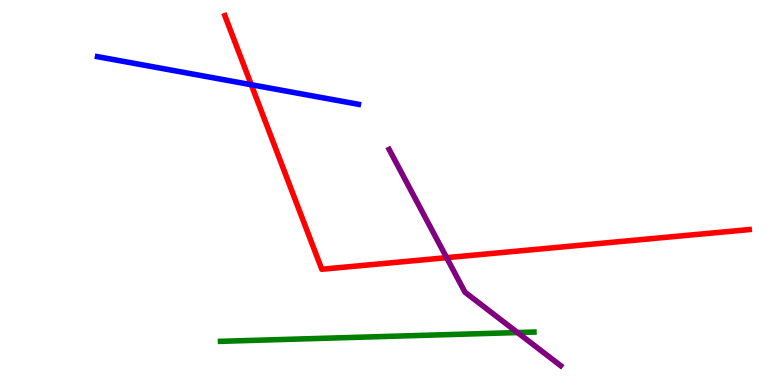[{'lines': ['blue', 'red'], 'intersections': [{'x': 3.24, 'y': 7.8}]}, {'lines': ['green', 'red'], 'intersections': []}, {'lines': ['purple', 'red'], 'intersections': [{'x': 5.76, 'y': 3.31}]}, {'lines': ['blue', 'green'], 'intersections': []}, {'lines': ['blue', 'purple'], 'intersections': []}, {'lines': ['green', 'purple'], 'intersections': [{'x': 6.68, 'y': 1.36}]}]